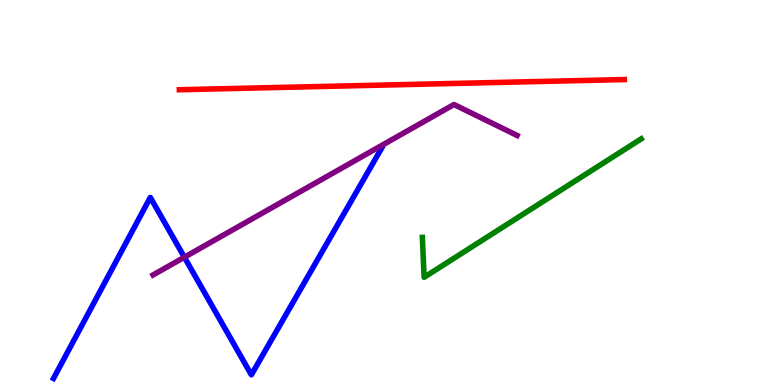[{'lines': ['blue', 'red'], 'intersections': []}, {'lines': ['green', 'red'], 'intersections': []}, {'lines': ['purple', 'red'], 'intersections': []}, {'lines': ['blue', 'green'], 'intersections': []}, {'lines': ['blue', 'purple'], 'intersections': [{'x': 2.38, 'y': 3.32}]}, {'lines': ['green', 'purple'], 'intersections': []}]